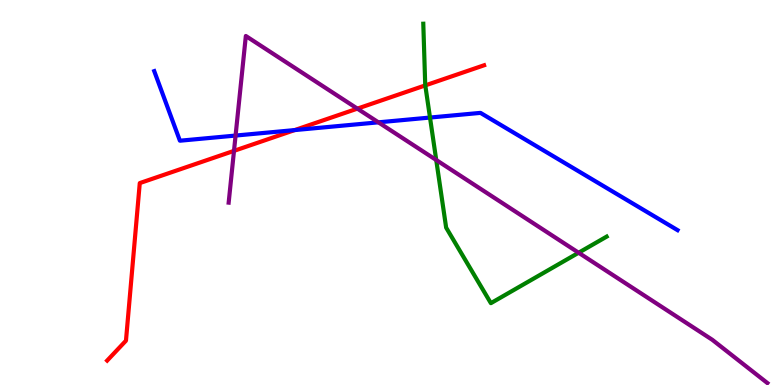[{'lines': ['blue', 'red'], 'intersections': [{'x': 3.8, 'y': 6.62}]}, {'lines': ['green', 'red'], 'intersections': [{'x': 5.49, 'y': 7.78}]}, {'lines': ['purple', 'red'], 'intersections': [{'x': 3.02, 'y': 6.08}, {'x': 4.61, 'y': 7.18}]}, {'lines': ['blue', 'green'], 'intersections': [{'x': 5.55, 'y': 6.95}]}, {'lines': ['blue', 'purple'], 'intersections': [{'x': 3.04, 'y': 6.48}, {'x': 4.88, 'y': 6.82}]}, {'lines': ['green', 'purple'], 'intersections': [{'x': 5.63, 'y': 5.84}, {'x': 7.47, 'y': 3.44}]}]